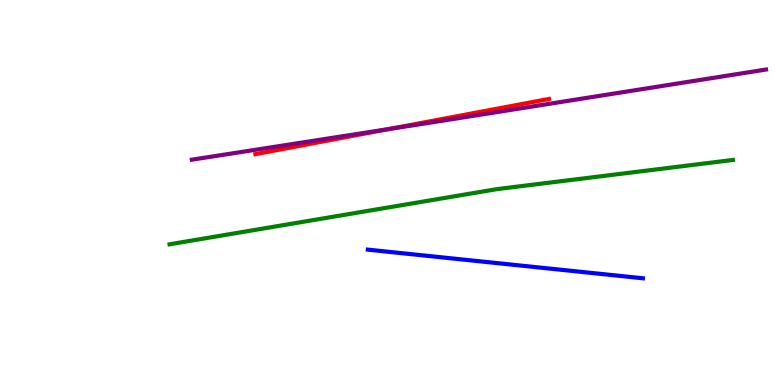[{'lines': ['blue', 'red'], 'intersections': []}, {'lines': ['green', 'red'], 'intersections': []}, {'lines': ['purple', 'red'], 'intersections': [{'x': 5.01, 'y': 6.65}]}, {'lines': ['blue', 'green'], 'intersections': []}, {'lines': ['blue', 'purple'], 'intersections': []}, {'lines': ['green', 'purple'], 'intersections': []}]